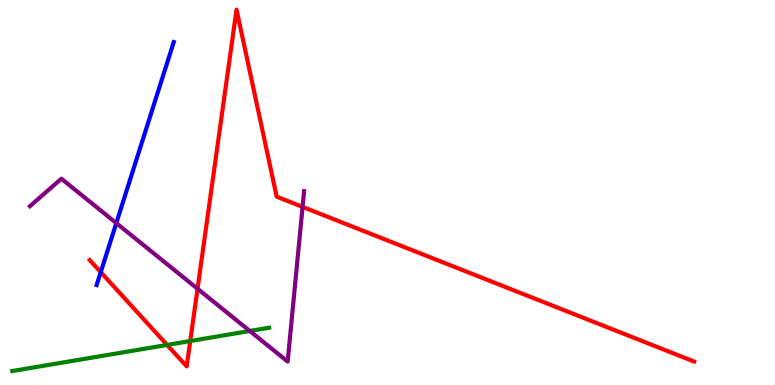[{'lines': ['blue', 'red'], 'intersections': [{'x': 1.3, 'y': 2.93}]}, {'lines': ['green', 'red'], 'intersections': [{'x': 2.16, 'y': 1.04}, {'x': 2.45, 'y': 1.14}]}, {'lines': ['purple', 'red'], 'intersections': [{'x': 2.55, 'y': 2.5}, {'x': 3.9, 'y': 4.63}]}, {'lines': ['blue', 'green'], 'intersections': []}, {'lines': ['blue', 'purple'], 'intersections': [{'x': 1.5, 'y': 4.21}]}, {'lines': ['green', 'purple'], 'intersections': [{'x': 3.22, 'y': 1.4}]}]